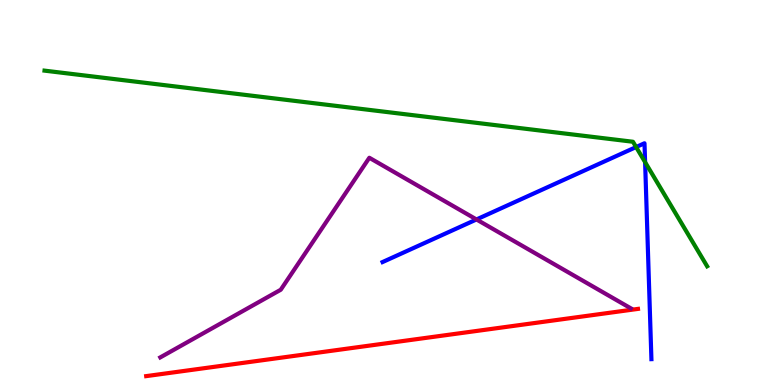[{'lines': ['blue', 'red'], 'intersections': []}, {'lines': ['green', 'red'], 'intersections': []}, {'lines': ['purple', 'red'], 'intersections': []}, {'lines': ['blue', 'green'], 'intersections': [{'x': 8.21, 'y': 6.18}, {'x': 8.32, 'y': 5.79}]}, {'lines': ['blue', 'purple'], 'intersections': [{'x': 6.15, 'y': 4.3}]}, {'lines': ['green', 'purple'], 'intersections': []}]